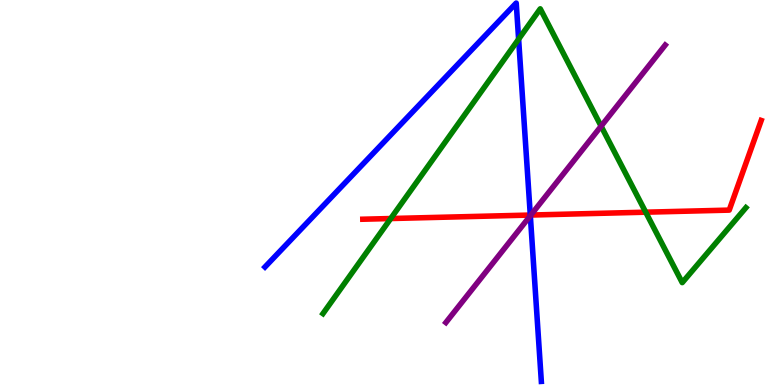[{'lines': ['blue', 'red'], 'intersections': [{'x': 6.84, 'y': 4.41}]}, {'lines': ['green', 'red'], 'intersections': [{'x': 5.04, 'y': 4.32}, {'x': 8.33, 'y': 4.49}]}, {'lines': ['purple', 'red'], 'intersections': [{'x': 6.85, 'y': 4.41}]}, {'lines': ['blue', 'green'], 'intersections': [{'x': 6.69, 'y': 8.98}]}, {'lines': ['blue', 'purple'], 'intersections': [{'x': 6.84, 'y': 4.4}]}, {'lines': ['green', 'purple'], 'intersections': [{'x': 7.76, 'y': 6.72}]}]